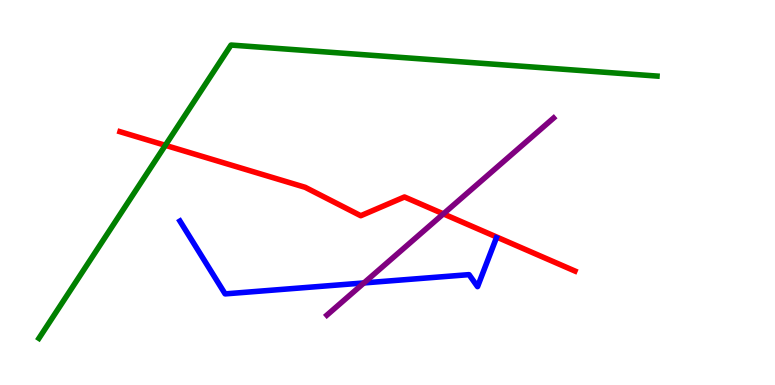[{'lines': ['blue', 'red'], 'intersections': []}, {'lines': ['green', 'red'], 'intersections': [{'x': 2.13, 'y': 6.23}]}, {'lines': ['purple', 'red'], 'intersections': [{'x': 5.72, 'y': 4.44}]}, {'lines': ['blue', 'green'], 'intersections': []}, {'lines': ['blue', 'purple'], 'intersections': [{'x': 4.7, 'y': 2.65}]}, {'lines': ['green', 'purple'], 'intersections': []}]